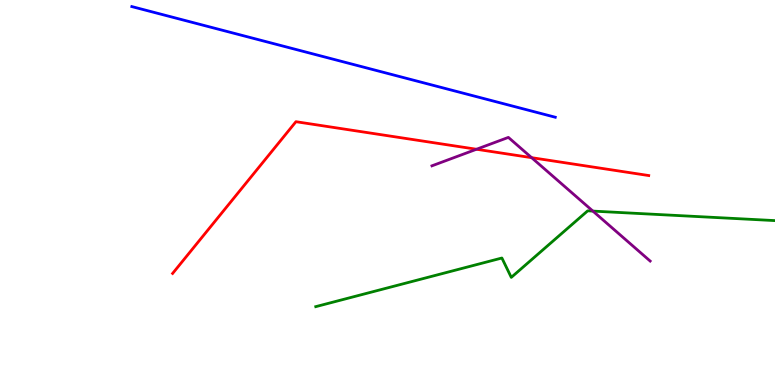[{'lines': ['blue', 'red'], 'intersections': []}, {'lines': ['green', 'red'], 'intersections': []}, {'lines': ['purple', 'red'], 'intersections': [{'x': 6.15, 'y': 6.12}, {'x': 6.86, 'y': 5.9}]}, {'lines': ['blue', 'green'], 'intersections': []}, {'lines': ['blue', 'purple'], 'intersections': []}, {'lines': ['green', 'purple'], 'intersections': [{'x': 7.65, 'y': 4.52}]}]